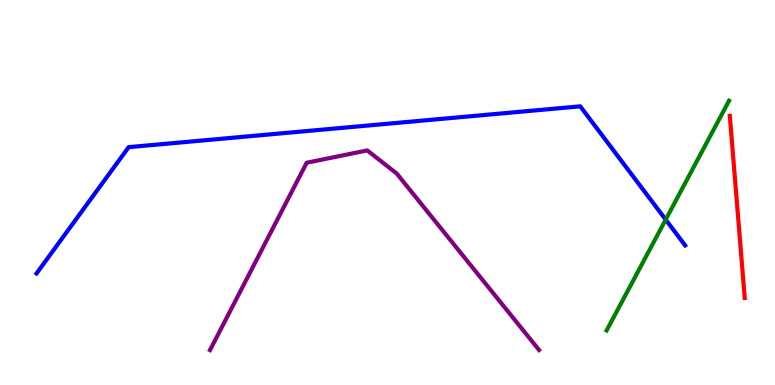[{'lines': ['blue', 'red'], 'intersections': []}, {'lines': ['green', 'red'], 'intersections': []}, {'lines': ['purple', 'red'], 'intersections': []}, {'lines': ['blue', 'green'], 'intersections': [{'x': 8.59, 'y': 4.3}]}, {'lines': ['blue', 'purple'], 'intersections': []}, {'lines': ['green', 'purple'], 'intersections': []}]